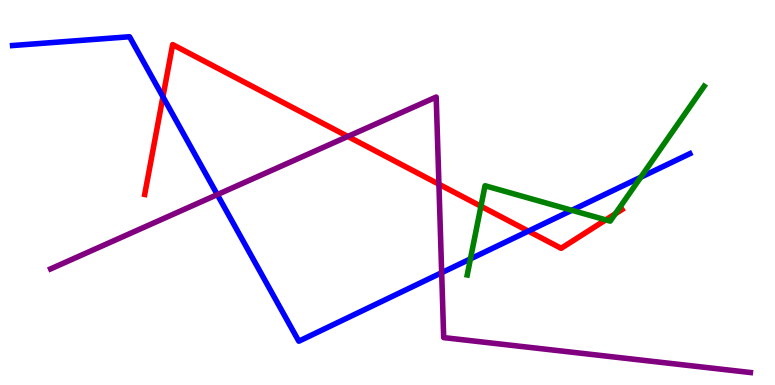[{'lines': ['blue', 'red'], 'intersections': [{'x': 2.1, 'y': 7.49}, {'x': 6.82, 'y': 4.0}]}, {'lines': ['green', 'red'], 'intersections': [{'x': 6.21, 'y': 4.64}, {'x': 7.82, 'y': 4.29}, {'x': 7.94, 'y': 4.45}]}, {'lines': ['purple', 'red'], 'intersections': [{'x': 4.49, 'y': 6.46}, {'x': 5.66, 'y': 5.22}]}, {'lines': ['blue', 'green'], 'intersections': [{'x': 6.07, 'y': 3.28}, {'x': 7.38, 'y': 4.54}, {'x': 8.27, 'y': 5.4}]}, {'lines': ['blue', 'purple'], 'intersections': [{'x': 2.8, 'y': 4.95}, {'x': 5.7, 'y': 2.92}]}, {'lines': ['green', 'purple'], 'intersections': []}]